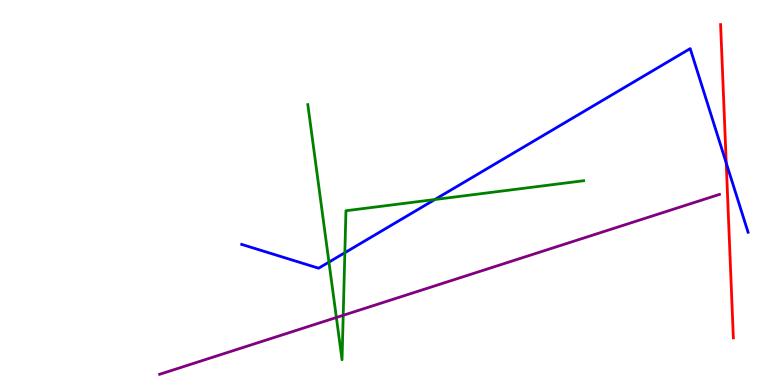[{'lines': ['blue', 'red'], 'intersections': [{'x': 9.37, 'y': 5.77}]}, {'lines': ['green', 'red'], 'intersections': []}, {'lines': ['purple', 'red'], 'intersections': []}, {'lines': ['blue', 'green'], 'intersections': [{'x': 4.24, 'y': 3.19}, {'x': 4.45, 'y': 3.44}, {'x': 5.61, 'y': 4.82}]}, {'lines': ['blue', 'purple'], 'intersections': []}, {'lines': ['green', 'purple'], 'intersections': [{'x': 4.34, 'y': 1.75}, {'x': 4.43, 'y': 1.81}]}]